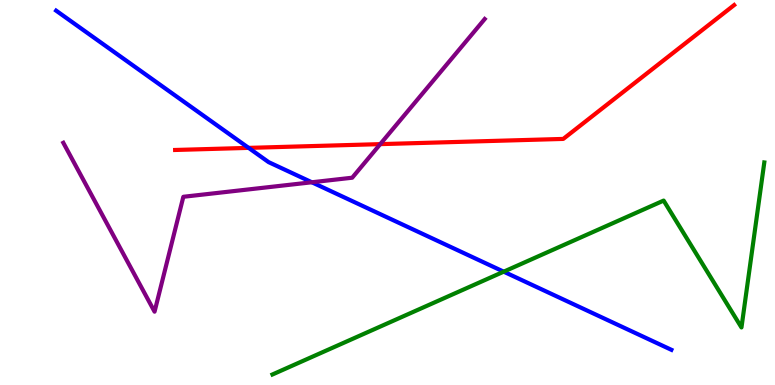[{'lines': ['blue', 'red'], 'intersections': [{'x': 3.21, 'y': 6.16}]}, {'lines': ['green', 'red'], 'intersections': []}, {'lines': ['purple', 'red'], 'intersections': [{'x': 4.91, 'y': 6.26}]}, {'lines': ['blue', 'green'], 'intersections': [{'x': 6.5, 'y': 2.94}]}, {'lines': ['blue', 'purple'], 'intersections': [{'x': 4.02, 'y': 5.27}]}, {'lines': ['green', 'purple'], 'intersections': []}]